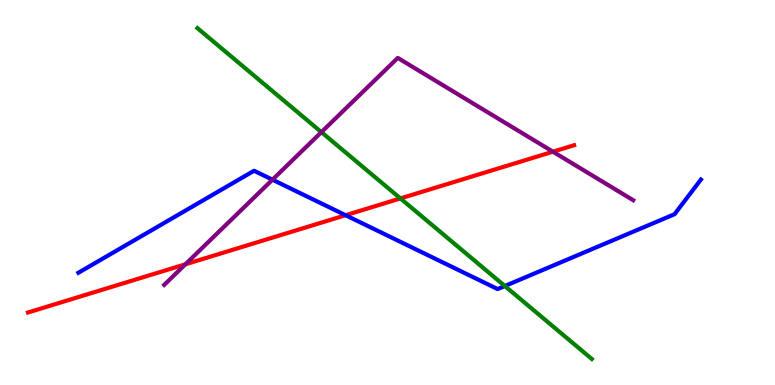[{'lines': ['blue', 'red'], 'intersections': [{'x': 4.46, 'y': 4.41}]}, {'lines': ['green', 'red'], 'intersections': [{'x': 5.17, 'y': 4.85}]}, {'lines': ['purple', 'red'], 'intersections': [{'x': 2.39, 'y': 3.14}, {'x': 7.13, 'y': 6.06}]}, {'lines': ['blue', 'green'], 'intersections': [{'x': 6.51, 'y': 2.57}]}, {'lines': ['blue', 'purple'], 'intersections': [{'x': 3.52, 'y': 5.33}]}, {'lines': ['green', 'purple'], 'intersections': [{'x': 4.15, 'y': 6.57}]}]